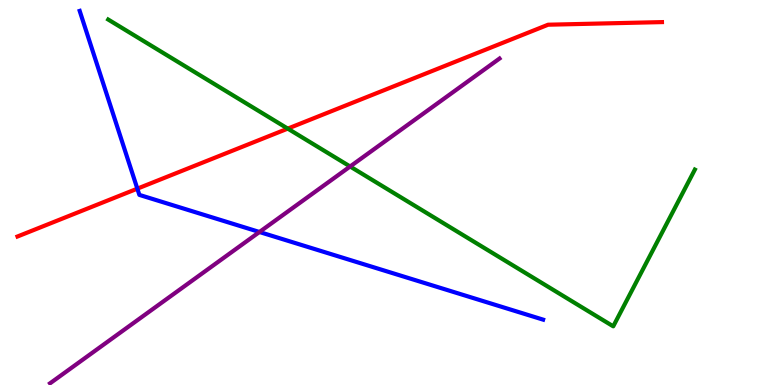[{'lines': ['blue', 'red'], 'intersections': [{'x': 1.77, 'y': 5.1}]}, {'lines': ['green', 'red'], 'intersections': [{'x': 3.71, 'y': 6.66}]}, {'lines': ['purple', 'red'], 'intersections': []}, {'lines': ['blue', 'green'], 'intersections': []}, {'lines': ['blue', 'purple'], 'intersections': [{'x': 3.35, 'y': 3.97}]}, {'lines': ['green', 'purple'], 'intersections': [{'x': 4.52, 'y': 5.68}]}]